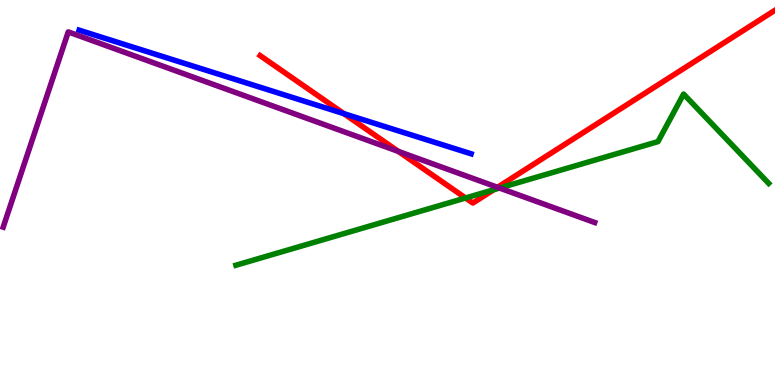[{'lines': ['blue', 'red'], 'intersections': [{'x': 4.44, 'y': 7.05}]}, {'lines': ['green', 'red'], 'intersections': [{'x': 6.01, 'y': 4.86}, {'x': 6.37, 'y': 5.07}]}, {'lines': ['purple', 'red'], 'intersections': [{'x': 5.14, 'y': 6.07}, {'x': 6.42, 'y': 5.13}]}, {'lines': ['blue', 'green'], 'intersections': []}, {'lines': ['blue', 'purple'], 'intersections': []}, {'lines': ['green', 'purple'], 'intersections': [{'x': 6.45, 'y': 5.12}]}]